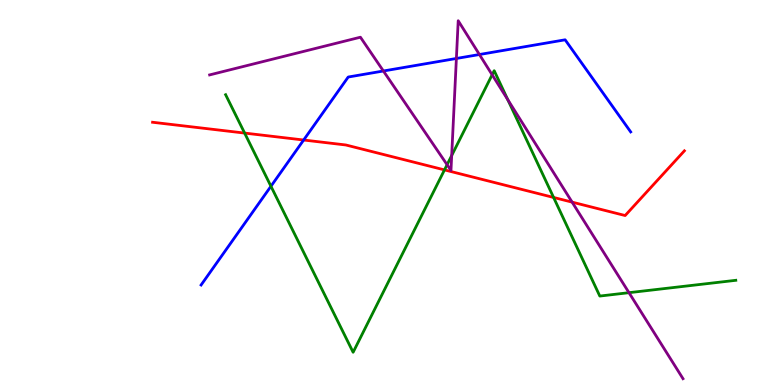[{'lines': ['blue', 'red'], 'intersections': [{'x': 3.92, 'y': 6.36}]}, {'lines': ['green', 'red'], 'intersections': [{'x': 3.16, 'y': 6.54}, {'x': 5.74, 'y': 5.59}, {'x': 7.14, 'y': 4.87}]}, {'lines': ['purple', 'red'], 'intersections': [{'x': 7.38, 'y': 4.75}]}, {'lines': ['blue', 'green'], 'intersections': [{'x': 3.5, 'y': 5.16}]}, {'lines': ['blue', 'purple'], 'intersections': [{'x': 4.95, 'y': 8.16}, {'x': 5.89, 'y': 8.48}, {'x': 6.19, 'y': 8.58}]}, {'lines': ['green', 'purple'], 'intersections': [{'x': 5.77, 'y': 5.72}, {'x': 5.83, 'y': 5.96}, {'x': 6.35, 'y': 8.06}, {'x': 6.55, 'y': 7.41}, {'x': 8.12, 'y': 2.4}]}]